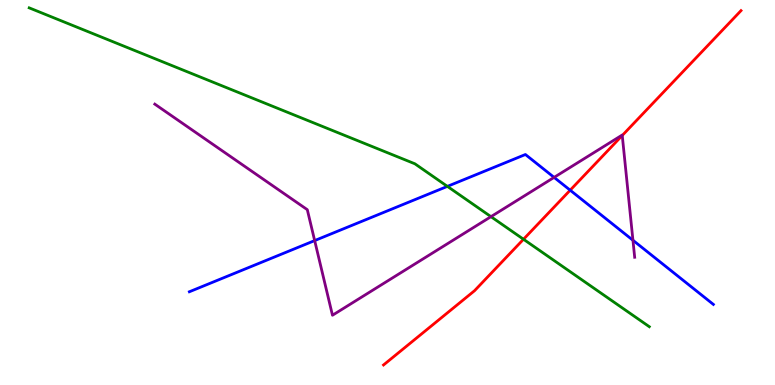[{'lines': ['blue', 'red'], 'intersections': [{'x': 7.36, 'y': 5.06}]}, {'lines': ['green', 'red'], 'intersections': [{'x': 6.75, 'y': 3.79}]}, {'lines': ['purple', 'red'], 'intersections': [{'x': 8.03, 'y': 6.48}]}, {'lines': ['blue', 'green'], 'intersections': [{'x': 5.77, 'y': 5.16}]}, {'lines': ['blue', 'purple'], 'intersections': [{'x': 4.06, 'y': 3.75}, {'x': 7.15, 'y': 5.39}, {'x': 8.17, 'y': 3.76}]}, {'lines': ['green', 'purple'], 'intersections': [{'x': 6.34, 'y': 4.37}]}]